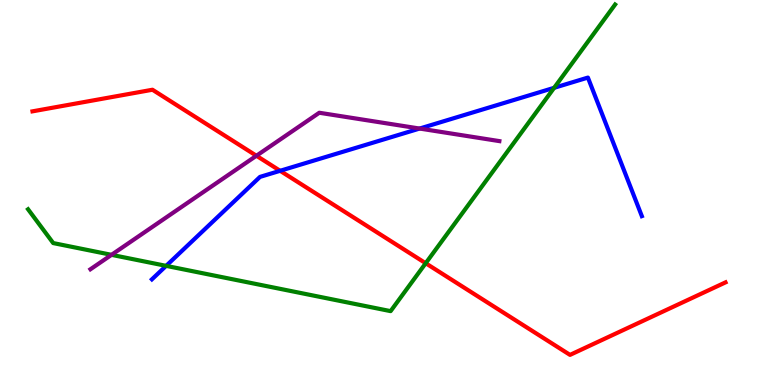[{'lines': ['blue', 'red'], 'intersections': [{'x': 3.61, 'y': 5.56}]}, {'lines': ['green', 'red'], 'intersections': [{'x': 5.49, 'y': 3.16}]}, {'lines': ['purple', 'red'], 'intersections': [{'x': 3.31, 'y': 5.95}]}, {'lines': ['blue', 'green'], 'intersections': [{'x': 2.14, 'y': 3.09}, {'x': 7.15, 'y': 7.72}]}, {'lines': ['blue', 'purple'], 'intersections': [{'x': 5.41, 'y': 6.66}]}, {'lines': ['green', 'purple'], 'intersections': [{'x': 1.44, 'y': 3.38}]}]